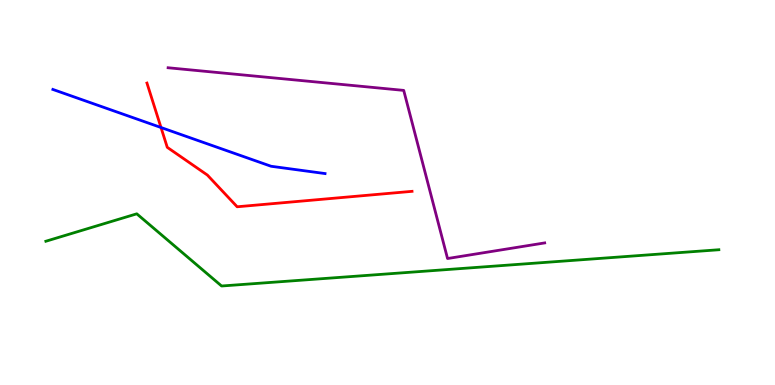[{'lines': ['blue', 'red'], 'intersections': [{'x': 2.08, 'y': 6.69}]}, {'lines': ['green', 'red'], 'intersections': []}, {'lines': ['purple', 'red'], 'intersections': []}, {'lines': ['blue', 'green'], 'intersections': []}, {'lines': ['blue', 'purple'], 'intersections': []}, {'lines': ['green', 'purple'], 'intersections': []}]